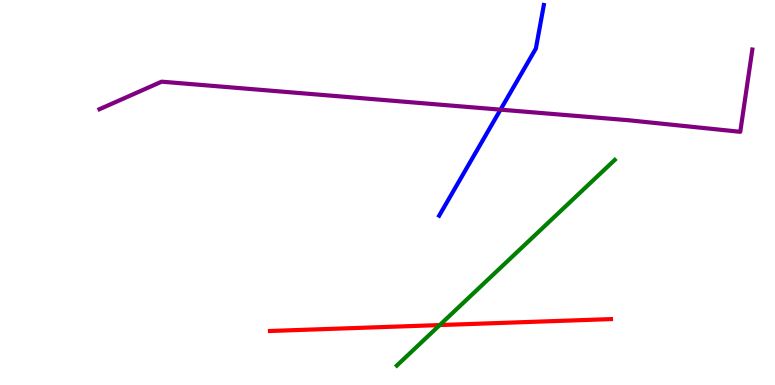[{'lines': ['blue', 'red'], 'intersections': []}, {'lines': ['green', 'red'], 'intersections': [{'x': 5.67, 'y': 1.56}]}, {'lines': ['purple', 'red'], 'intersections': []}, {'lines': ['blue', 'green'], 'intersections': []}, {'lines': ['blue', 'purple'], 'intersections': [{'x': 6.46, 'y': 7.15}]}, {'lines': ['green', 'purple'], 'intersections': []}]